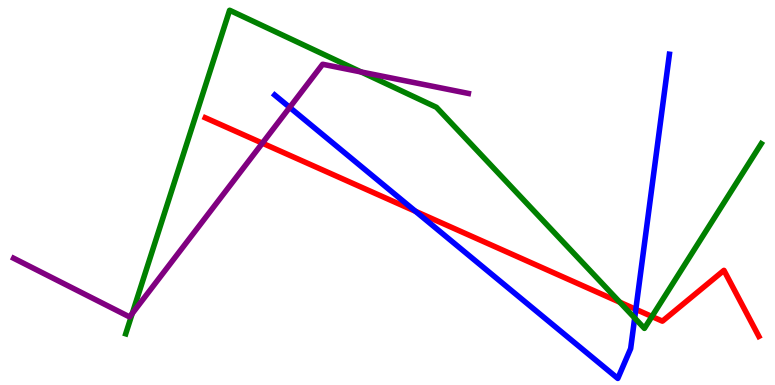[{'lines': ['blue', 'red'], 'intersections': [{'x': 5.36, 'y': 4.51}, {'x': 8.2, 'y': 1.97}]}, {'lines': ['green', 'red'], 'intersections': [{'x': 8.0, 'y': 2.15}, {'x': 8.41, 'y': 1.78}]}, {'lines': ['purple', 'red'], 'intersections': [{'x': 3.39, 'y': 6.28}]}, {'lines': ['blue', 'green'], 'intersections': [{'x': 8.19, 'y': 1.74}]}, {'lines': ['blue', 'purple'], 'intersections': [{'x': 3.74, 'y': 7.21}]}, {'lines': ['green', 'purple'], 'intersections': [{'x': 1.71, 'y': 1.86}, {'x': 4.66, 'y': 8.13}]}]